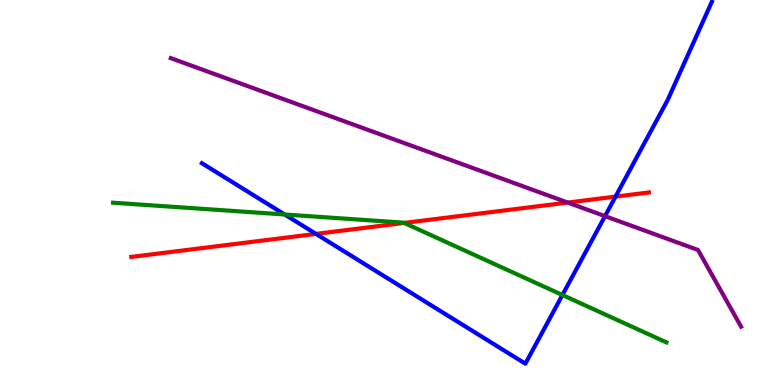[{'lines': ['blue', 'red'], 'intersections': [{'x': 4.08, 'y': 3.92}, {'x': 7.94, 'y': 4.89}]}, {'lines': ['green', 'red'], 'intersections': [{'x': 5.22, 'y': 4.21}]}, {'lines': ['purple', 'red'], 'intersections': [{'x': 7.33, 'y': 4.74}]}, {'lines': ['blue', 'green'], 'intersections': [{'x': 3.67, 'y': 4.43}, {'x': 7.26, 'y': 2.34}]}, {'lines': ['blue', 'purple'], 'intersections': [{'x': 7.81, 'y': 4.39}]}, {'lines': ['green', 'purple'], 'intersections': []}]